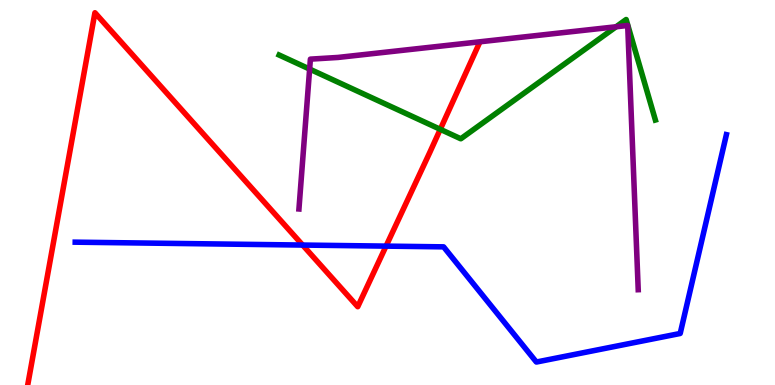[{'lines': ['blue', 'red'], 'intersections': [{'x': 3.9, 'y': 3.63}, {'x': 4.98, 'y': 3.61}]}, {'lines': ['green', 'red'], 'intersections': [{'x': 5.68, 'y': 6.64}]}, {'lines': ['purple', 'red'], 'intersections': []}, {'lines': ['blue', 'green'], 'intersections': []}, {'lines': ['blue', 'purple'], 'intersections': []}, {'lines': ['green', 'purple'], 'intersections': [{'x': 4.0, 'y': 8.21}, {'x': 7.95, 'y': 9.3}]}]